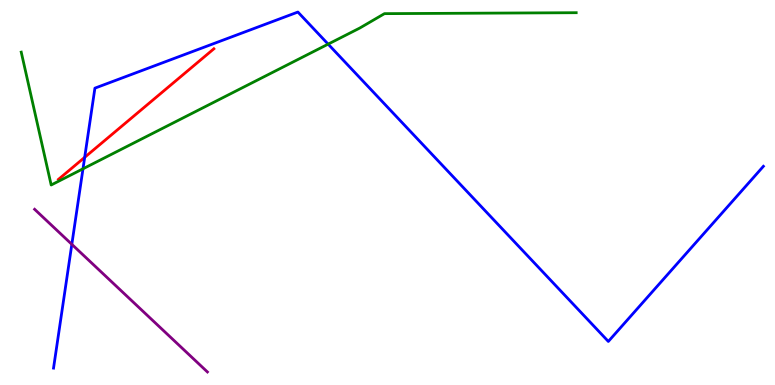[{'lines': ['blue', 'red'], 'intersections': [{'x': 1.09, 'y': 5.91}]}, {'lines': ['green', 'red'], 'intersections': []}, {'lines': ['purple', 'red'], 'intersections': []}, {'lines': ['blue', 'green'], 'intersections': [{'x': 1.07, 'y': 5.62}, {'x': 4.23, 'y': 8.85}]}, {'lines': ['blue', 'purple'], 'intersections': [{'x': 0.927, 'y': 3.65}]}, {'lines': ['green', 'purple'], 'intersections': []}]